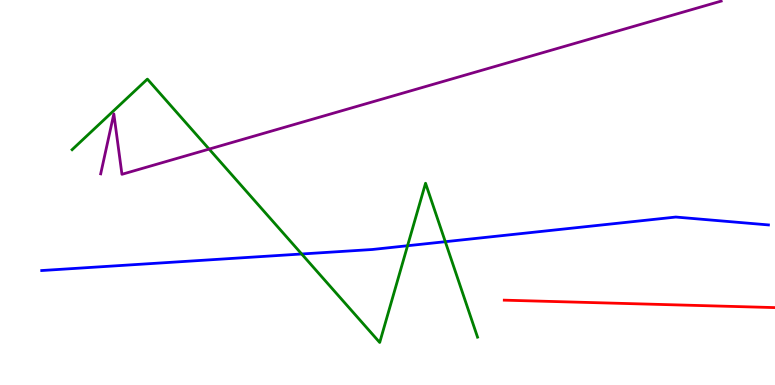[{'lines': ['blue', 'red'], 'intersections': []}, {'lines': ['green', 'red'], 'intersections': []}, {'lines': ['purple', 'red'], 'intersections': []}, {'lines': ['blue', 'green'], 'intersections': [{'x': 3.89, 'y': 3.4}, {'x': 5.26, 'y': 3.62}, {'x': 5.75, 'y': 3.72}]}, {'lines': ['blue', 'purple'], 'intersections': []}, {'lines': ['green', 'purple'], 'intersections': [{'x': 2.7, 'y': 6.13}]}]